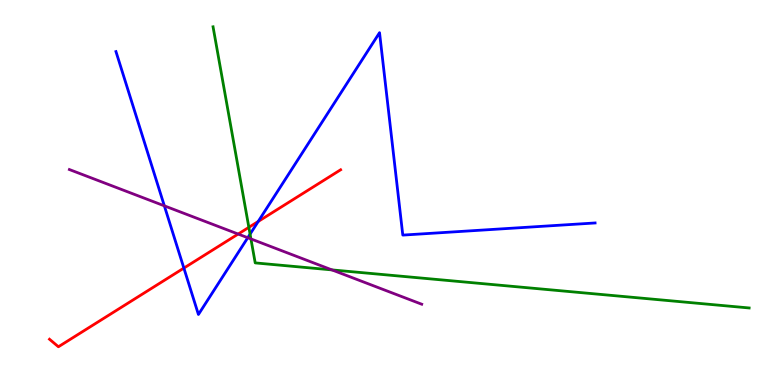[{'lines': ['blue', 'red'], 'intersections': [{'x': 2.37, 'y': 3.04}, {'x': 3.33, 'y': 4.25}]}, {'lines': ['green', 'red'], 'intersections': [{'x': 3.21, 'y': 4.1}]}, {'lines': ['purple', 'red'], 'intersections': [{'x': 3.07, 'y': 3.92}]}, {'lines': ['blue', 'green'], 'intersections': [{'x': 3.23, 'y': 3.92}]}, {'lines': ['blue', 'purple'], 'intersections': [{'x': 2.12, 'y': 4.65}, {'x': 3.2, 'y': 3.83}]}, {'lines': ['green', 'purple'], 'intersections': [{'x': 3.24, 'y': 3.79}, {'x': 4.28, 'y': 2.99}]}]